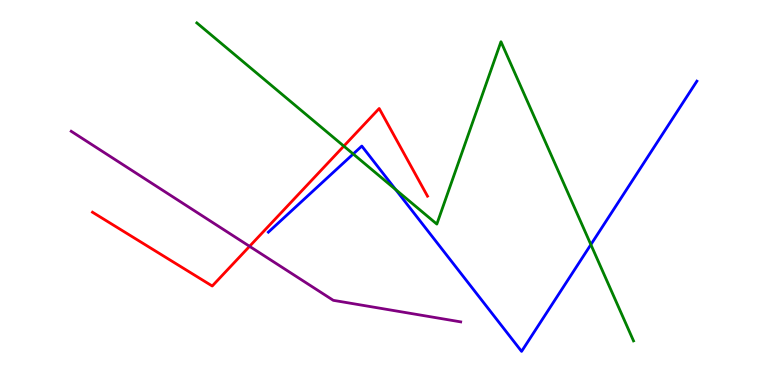[{'lines': ['blue', 'red'], 'intersections': []}, {'lines': ['green', 'red'], 'intersections': [{'x': 4.44, 'y': 6.2}]}, {'lines': ['purple', 'red'], 'intersections': [{'x': 3.22, 'y': 3.6}]}, {'lines': ['blue', 'green'], 'intersections': [{'x': 4.56, 'y': 6.0}, {'x': 5.11, 'y': 5.08}, {'x': 7.62, 'y': 3.65}]}, {'lines': ['blue', 'purple'], 'intersections': []}, {'lines': ['green', 'purple'], 'intersections': []}]